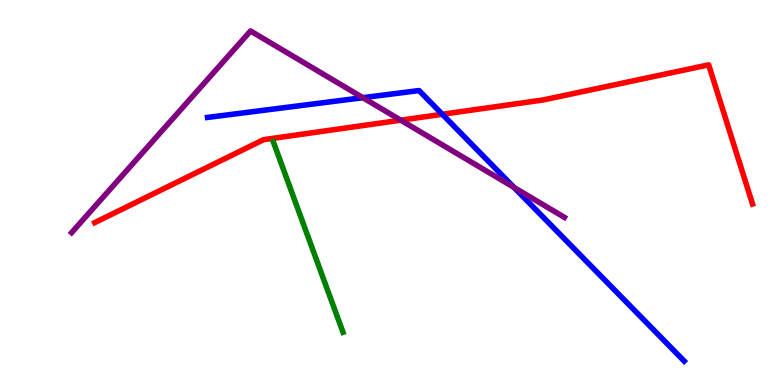[{'lines': ['blue', 'red'], 'intersections': [{'x': 5.71, 'y': 7.03}]}, {'lines': ['green', 'red'], 'intersections': []}, {'lines': ['purple', 'red'], 'intersections': [{'x': 5.17, 'y': 6.88}]}, {'lines': ['blue', 'green'], 'intersections': []}, {'lines': ['blue', 'purple'], 'intersections': [{'x': 4.68, 'y': 7.46}, {'x': 6.63, 'y': 5.13}]}, {'lines': ['green', 'purple'], 'intersections': []}]